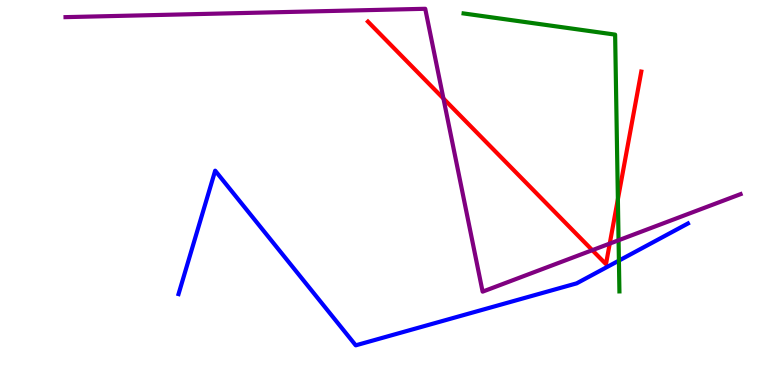[{'lines': ['blue', 'red'], 'intersections': []}, {'lines': ['green', 'red'], 'intersections': [{'x': 7.97, 'y': 4.82}]}, {'lines': ['purple', 'red'], 'intersections': [{'x': 5.72, 'y': 7.44}, {'x': 7.64, 'y': 3.5}, {'x': 7.87, 'y': 3.67}]}, {'lines': ['blue', 'green'], 'intersections': [{'x': 7.99, 'y': 3.23}]}, {'lines': ['blue', 'purple'], 'intersections': []}, {'lines': ['green', 'purple'], 'intersections': [{'x': 7.98, 'y': 3.76}]}]